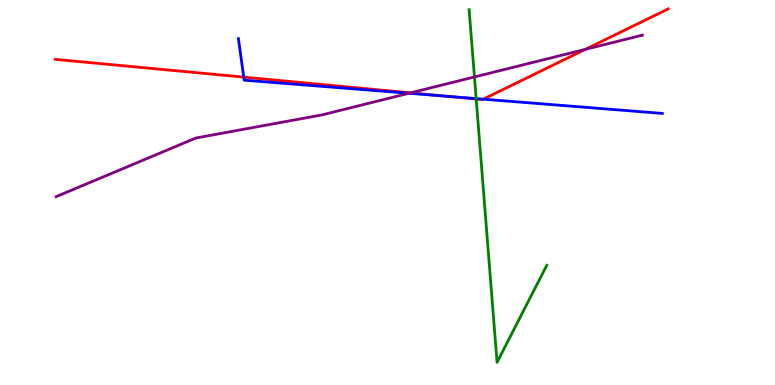[{'lines': ['blue', 'red'], 'intersections': [{'x': 3.15, 'y': 8.0}, {'x': 5.77, 'y': 7.5}, {'x': 6.24, 'y': 7.42}]}, {'lines': ['green', 'red'], 'intersections': [{'x': 6.14, 'y': 7.43}]}, {'lines': ['purple', 'red'], 'intersections': [{'x': 5.3, 'y': 7.59}, {'x': 7.55, 'y': 8.72}]}, {'lines': ['blue', 'green'], 'intersections': [{'x': 6.14, 'y': 7.44}]}, {'lines': ['blue', 'purple'], 'intersections': [{'x': 5.28, 'y': 7.58}]}, {'lines': ['green', 'purple'], 'intersections': [{'x': 6.12, 'y': 8.0}]}]